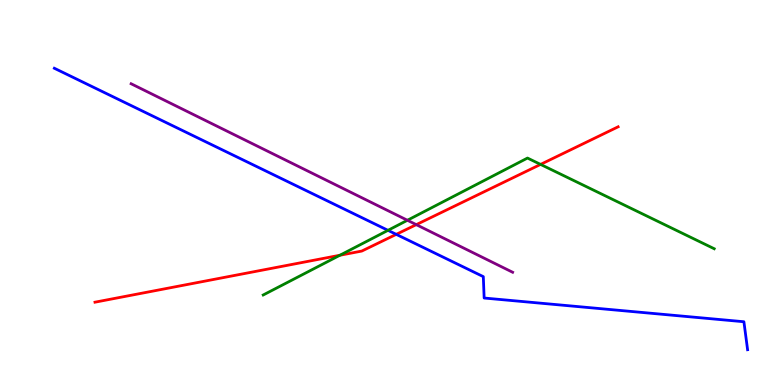[{'lines': ['blue', 'red'], 'intersections': [{'x': 5.11, 'y': 3.91}]}, {'lines': ['green', 'red'], 'intersections': [{'x': 4.39, 'y': 3.37}, {'x': 6.98, 'y': 5.73}]}, {'lines': ['purple', 'red'], 'intersections': [{'x': 5.37, 'y': 4.16}]}, {'lines': ['blue', 'green'], 'intersections': [{'x': 5.01, 'y': 4.02}]}, {'lines': ['blue', 'purple'], 'intersections': []}, {'lines': ['green', 'purple'], 'intersections': [{'x': 5.26, 'y': 4.28}]}]